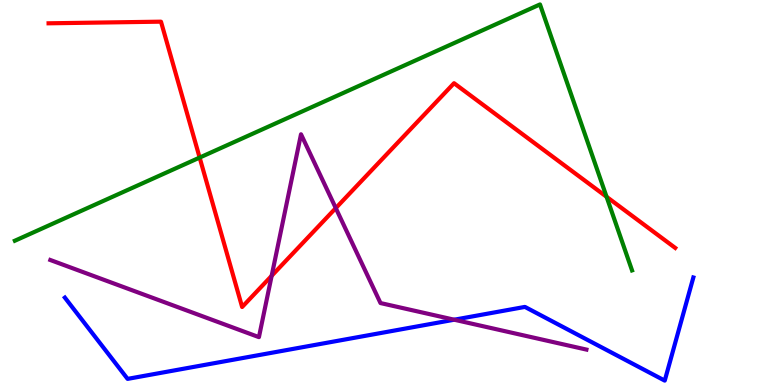[{'lines': ['blue', 'red'], 'intersections': []}, {'lines': ['green', 'red'], 'intersections': [{'x': 2.58, 'y': 5.91}, {'x': 7.83, 'y': 4.89}]}, {'lines': ['purple', 'red'], 'intersections': [{'x': 3.51, 'y': 2.84}, {'x': 4.33, 'y': 4.59}]}, {'lines': ['blue', 'green'], 'intersections': []}, {'lines': ['blue', 'purple'], 'intersections': [{'x': 5.86, 'y': 1.7}]}, {'lines': ['green', 'purple'], 'intersections': []}]